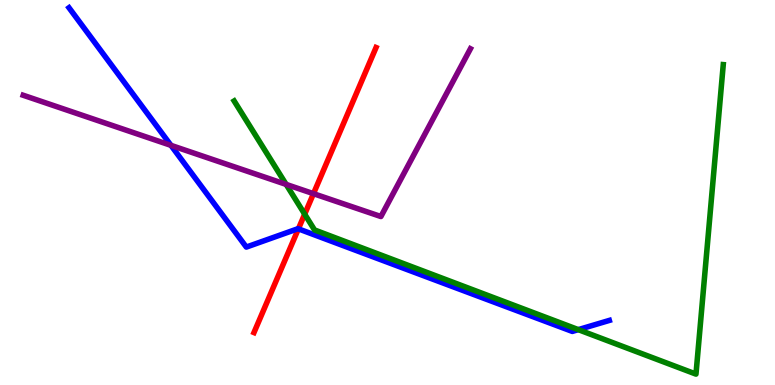[{'lines': ['blue', 'red'], 'intersections': [{'x': 3.85, 'y': 4.06}]}, {'lines': ['green', 'red'], 'intersections': [{'x': 3.93, 'y': 4.44}]}, {'lines': ['purple', 'red'], 'intersections': [{'x': 4.04, 'y': 4.97}]}, {'lines': ['blue', 'green'], 'intersections': [{'x': 7.46, 'y': 1.44}]}, {'lines': ['blue', 'purple'], 'intersections': [{'x': 2.21, 'y': 6.22}]}, {'lines': ['green', 'purple'], 'intersections': [{'x': 3.69, 'y': 5.21}]}]